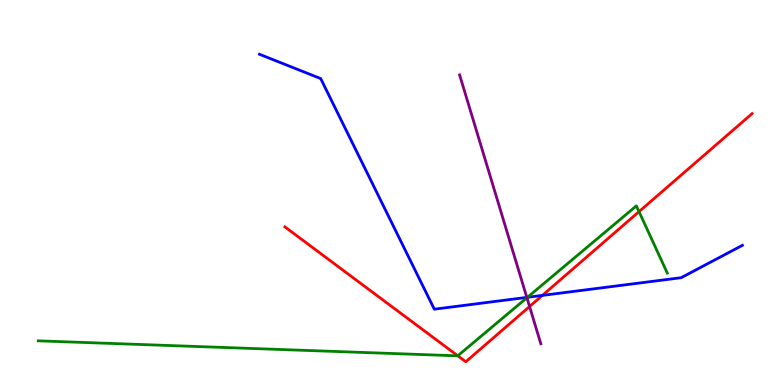[{'lines': ['blue', 'red'], 'intersections': [{'x': 7.0, 'y': 2.33}]}, {'lines': ['green', 'red'], 'intersections': [{'x': 5.91, 'y': 0.759}, {'x': 8.25, 'y': 4.5}]}, {'lines': ['purple', 'red'], 'intersections': [{'x': 6.83, 'y': 2.04}]}, {'lines': ['blue', 'green'], 'intersections': [{'x': 6.81, 'y': 2.28}]}, {'lines': ['blue', 'purple'], 'intersections': [{'x': 6.8, 'y': 2.28}]}, {'lines': ['green', 'purple'], 'intersections': [{'x': 6.8, 'y': 2.27}]}]